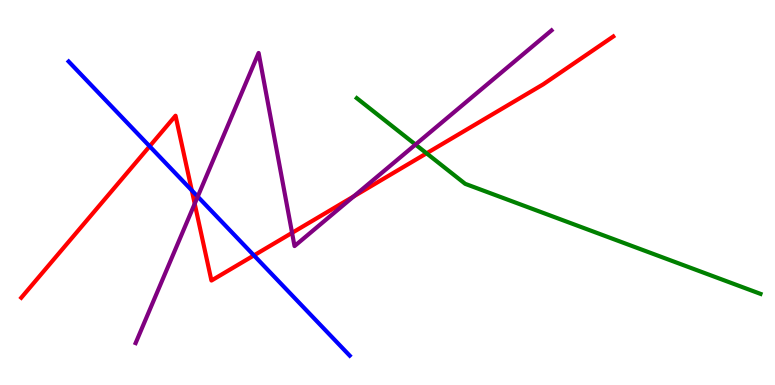[{'lines': ['blue', 'red'], 'intersections': [{'x': 1.93, 'y': 6.2}, {'x': 2.47, 'y': 5.05}, {'x': 3.28, 'y': 3.37}]}, {'lines': ['green', 'red'], 'intersections': [{'x': 5.5, 'y': 6.02}]}, {'lines': ['purple', 'red'], 'intersections': [{'x': 2.51, 'y': 4.71}, {'x': 3.77, 'y': 3.95}, {'x': 4.56, 'y': 4.9}]}, {'lines': ['blue', 'green'], 'intersections': []}, {'lines': ['blue', 'purple'], 'intersections': [{'x': 2.55, 'y': 4.89}]}, {'lines': ['green', 'purple'], 'intersections': [{'x': 5.36, 'y': 6.25}]}]